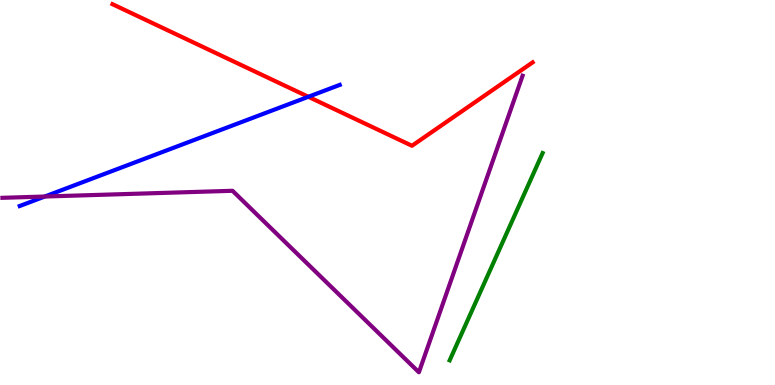[{'lines': ['blue', 'red'], 'intersections': [{'x': 3.98, 'y': 7.49}]}, {'lines': ['green', 'red'], 'intersections': []}, {'lines': ['purple', 'red'], 'intersections': []}, {'lines': ['blue', 'green'], 'intersections': []}, {'lines': ['blue', 'purple'], 'intersections': [{'x': 0.578, 'y': 4.9}]}, {'lines': ['green', 'purple'], 'intersections': []}]